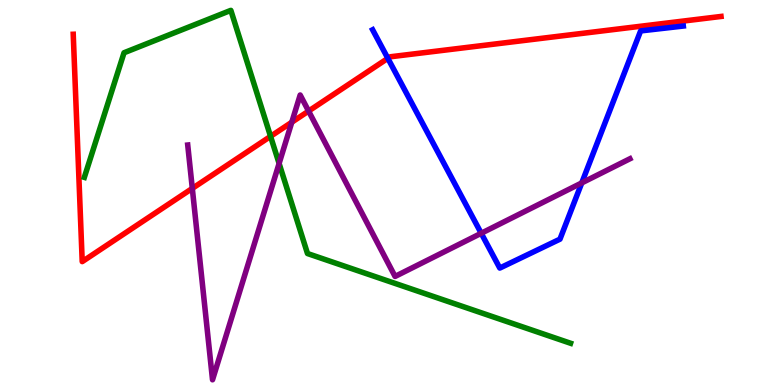[{'lines': ['blue', 'red'], 'intersections': [{'x': 5.0, 'y': 8.48}]}, {'lines': ['green', 'red'], 'intersections': [{'x': 3.49, 'y': 6.46}]}, {'lines': ['purple', 'red'], 'intersections': [{'x': 2.48, 'y': 5.11}, {'x': 3.77, 'y': 6.83}, {'x': 3.98, 'y': 7.12}]}, {'lines': ['blue', 'green'], 'intersections': []}, {'lines': ['blue', 'purple'], 'intersections': [{'x': 6.21, 'y': 3.94}, {'x': 7.51, 'y': 5.25}]}, {'lines': ['green', 'purple'], 'intersections': [{'x': 3.6, 'y': 5.75}]}]